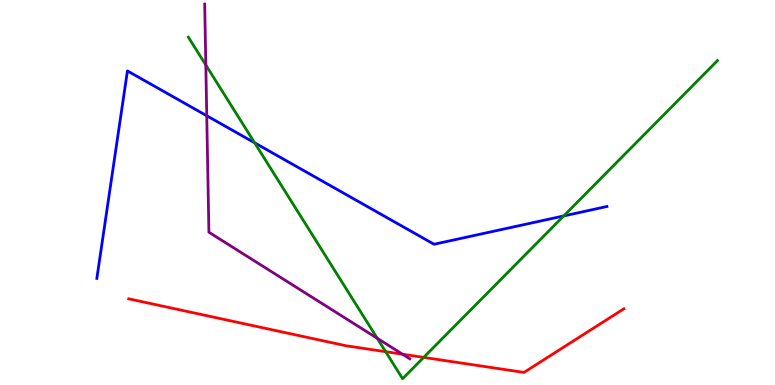[{'lines': ['blue', 'red'], 'intersections': []}, {'lines': ['green', 'red'], 'intersections': [{'x': 4.98, 'y': 0.865}, {'x': 5.47, 'y': 0.717}]}, {'lines': ['purple', 'red'], 'intersections': [{'x': 5.19, 'y': 0.799}]}, {'lines': ['blue', 'green'], 'intersections': [{'x': 3.29, 'y': 6.29}, {'x': 7.27, 'y': 4.39}]}, {'lines': ['blue', 'purple'], 'intersections': [{'x': 2.67, 'y': 6.99}]}, {'lines': ['green', 'purple'], 'intersections': [{'x': 2.66, 'y': 8.31}, {'x': 4.87, 'y': 1.21}]}]